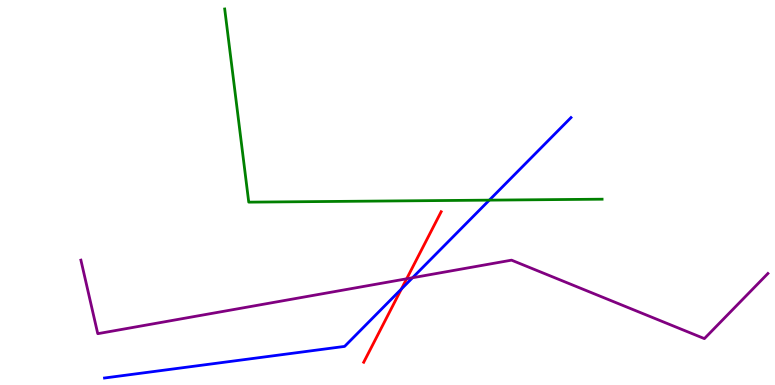[{'lines': ['blue', 'red'], 'intersections': [{'x': 5.18, 'y': 2.49}]}, {'lines': ['green', 'red'], 'intersections': []}, {'lines': ['purple', 'red'], 'intersections': [{'x': 5.25, 'y': 2.76}]}, {'lines': ['blue', 'green'], 'intersections': [{'x': 6.31, 'y': 4.8}]}, {'lines': ['blue', 'purple'], 'intersections': [{'x': 5.32, 'y': 2.79}]}, {'lines': ['green', 'purple'], 'intersections': []}]